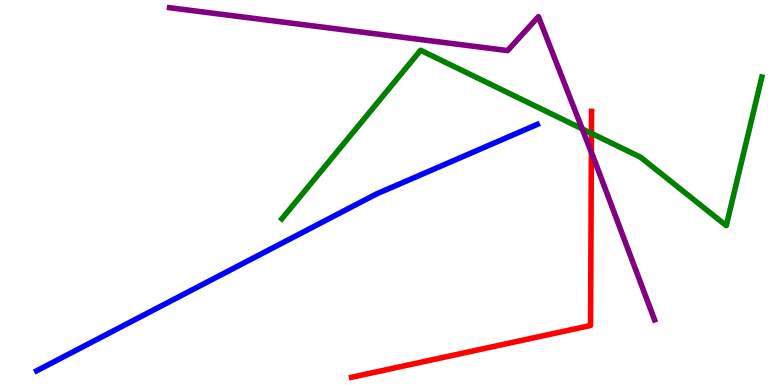[{'lines': ['blue', 'red'], 'intersections': []}, {'lines': ['green', 'red'], 'intersections': [{'x': 7.63, 'y': 6.54}]}, {'lines': ['purple', 'red'], 'intersections': [{'x': 7.63, 'y': 6.04}]}, {'lines': ['blue', 'green'], 'intersections': []}, {'lines': ['blue', 'purple'], 'intersections': []}, {'lines': ['green', 'purple'], 'intersections': [{'x': 7.51, 'y': 6.65}]}]